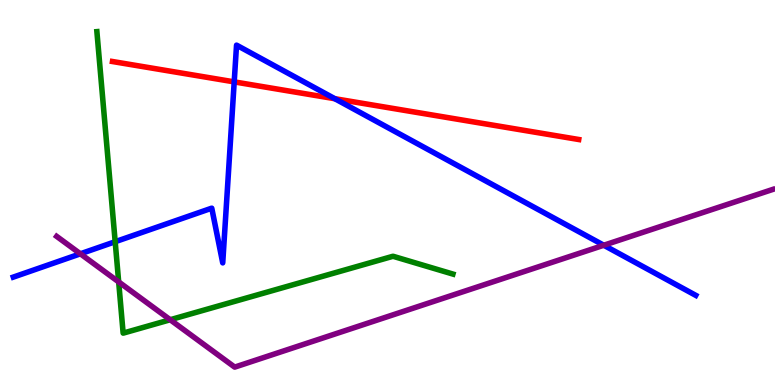[{'lines': ['blue', 'red'], 'intersections': [{'x': 3.02, 'y': 7.87}, {'x': 4.32, 'y': 7.44}]}, {'lines': ['green', 'red'], 'intersections': []}, {'lines': ['purple', 'red'], 'intersections': []}, {'lines': ['blue', 'green'], 'intersections': [{'x': 1.49, 'y': 3.72}]}, {'lines': ['blue', 'purple'], 'intersections': [{'x': 1.04, 'y': 3.41}, {'x': 7.79, 'y': 3.63}]}, {'lines': ['green', 'purple'], 'intersections': [{'x': 1.53, 'y': 2.68}, {'x': 2.2, 'y': 1.69}]}]